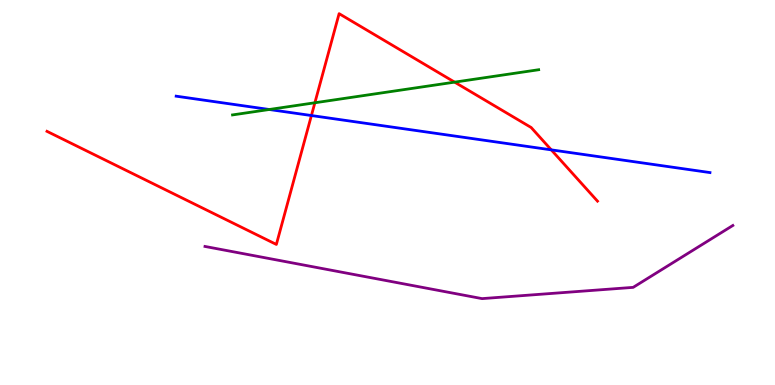[{'lines': ['blue', 'red'], 'intersections': [{'x': 4.02, 'y': 7.0}, {'x': 7.11, 'y': 6.11}]}, {'lines': ['green', 'red'], 'intersections': [{'x': 4.06, 'y': 7.33}, {'x': 5.87, 'y': 7.87}]}, {'lines': ['purple', 'red'], 'intersections': []}, {'lines': ['blue', 'green'], 'intersections': [{'x': 3.47, 'y': 7.16}]}, {'lines': ['blue', 'purple'], 'intersections': []}, {'lines': ['green', 'purple'], 'intersections': []}]